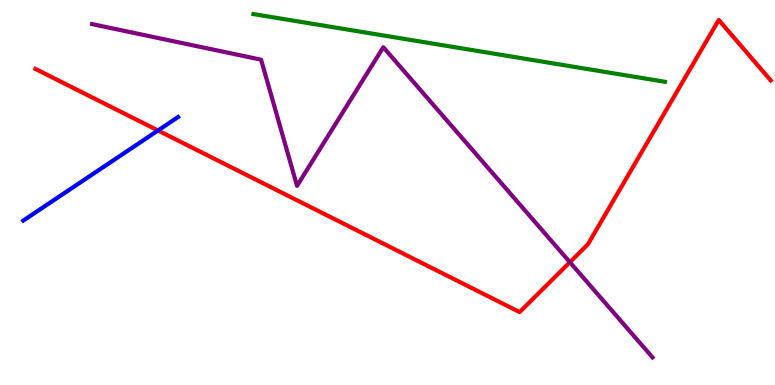[{'lines': ['blue', 'red'], 'intersections': [{'x': 2.04, 'y': 6.61}]}, {'lines': ['green', 'red'], 'intersections': []}, {'lines': ['purple', 'red'], 'intersections': [{'x': 7.35, 'y': 3.19}]}, {'lines': ['blue', 'green'], 'intersections': []}, {'lines': ['blue', 'purple'], 'intersections': []}, {'lines': ['green', 'purple'], 'intersections': []}]